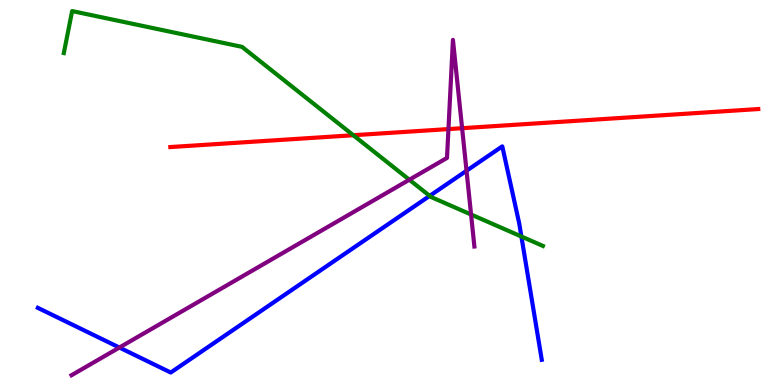[{'lines': ['blue', 'red'], 'intersections': []}, {'lines': ['green', 'red'], 'intersections': [{'x': 4.56, 'y': 6.49}]}, {'lines': ['purple', 'red'], 'intersections': [{'x': 5.79, 'y': 6.65}, {'x': 5.96, 'y': 6.67}]}, {'lines': ['blue', 'green'], 'intersections': [{'x': 5.54, 'y': 4.91}, {'x': 6.73, 'y': 3.86}]}, {'lines': ['blue', 'purple'], 'intersections': [{'x': 1.54, 'y': 0.973}, {'x': 6.02, 'y': 5.56}]}, {'lines': ['green', 'purple'], 'intersections': [{'x': 5.28, 'y': 5.33}, {'x': 6.08, 'y': 4.43}]}]